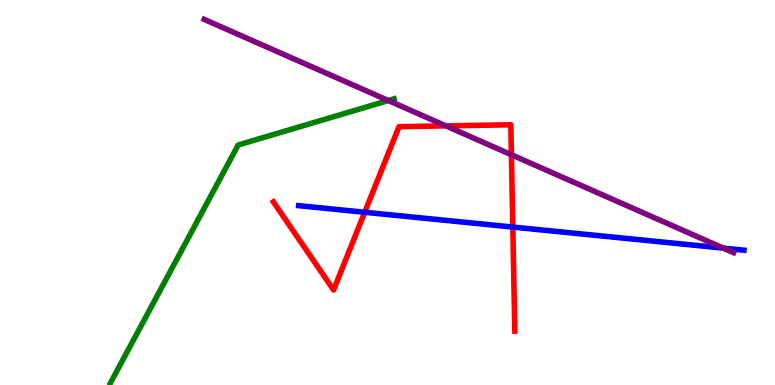[{'lines': ['blue', 'red'], 'intersections': [{'x': 4.71, 'y': 4.49}, {'x': 6.62, 'y': 4.1}]}, {'lines': ['green', 'red'], 'intersections': []}, {'lines': ['purple', 'red'], 'intersections': [{'x': 5.75, 'y': 6.73}, {'x': 6.6, 'y': 5.98}]}, {'lines': ['blue', 'green'], 'intersections': []}, {'lines': ['blue', 'purple'], 'intersections': [{'x': 9.33, 'y': 3.56}]}, {'lines': ['green', 'purple'], 'intersections': [{'x': 5.01, 'y': 7.39}]}]